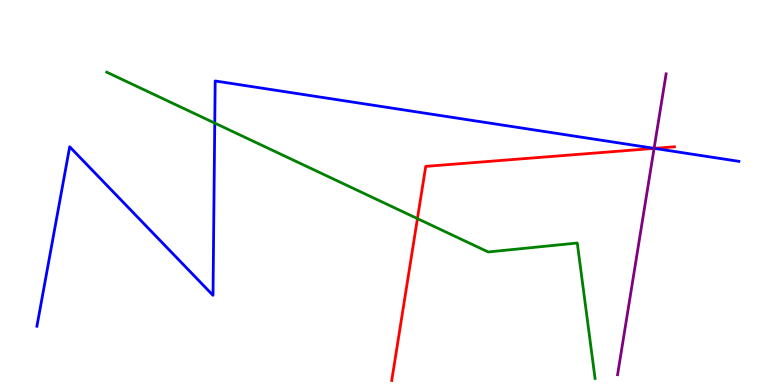[{'lines': ['blue', 'red'], 'intersections': [{'x': 8.44, 'y': 6.15}]}, {'lines': ['green', 'red'], 'intersections': [{'x': 5.39, 'y': 4.32}]}, {'lines': ['purple', 'red'], 'intersections': [{'x': 8.44, 'y': 6.15}]}, {'lines': ['blue', 'green'], 'intersections': [{'x': 2.77, 'y': 6.8}]}, {'lines': ['blue', 'purple'], 'intersections': [{'x': 8.44, 'y': 6.15}]}, {'lines': ['green', 'purple'], 'intersections': []}]